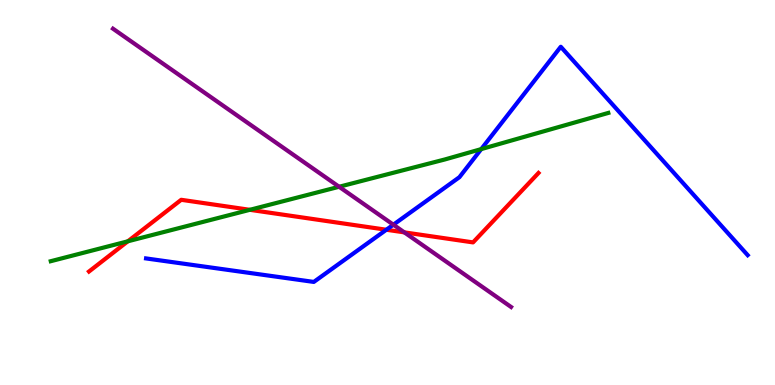[{'lines': ['blue', 'red'], 'intersections': [{'x': 4.99, 'y': 4.03}]}, {'lines': ['green', 'red'], 'intersections': [{'x': 1.65, 'y': 3.73}, {'x': 3.22, 'y': 4.55}]}, {'lines': ['purple', 'red'], 'intersections': [{'x': 5.22, 'y': 3.96}]}, {'lines': ['blue', 'green'], 'intersections': [{'x': 6.21, 'y': 6.13}]}, {'lines': ['blue', 'purple'], 'intersections': [{'x': 5.08, 'y': 4.16}]}, {'lines': ['green', 'purple'], 'intersections': [{'x': 4.38, 'y': 5.15}]}]